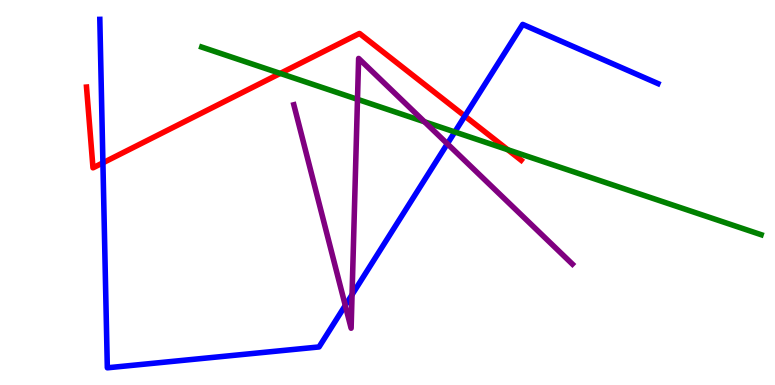[{'lines': ['blue', 'red'], 'intersections': [{'x': 1.33, 'y': 5.77}, {'x': 6.0, 'y': 6.99}]}, {'lines': ['green', 'red'], 'intersections': [{'x': 3.62, 'y': 8.09}, {'x': 6.55, 'y': 6.11}]}, {'lines': ['purple', 'red'], 'intersections': []}, {'lines': ['blue', 'green'], 'intersections': [{'x': 5.87, 'y': 6.57}]}, {'lines': ['blue', 'purple'], 'intersections': [{'x': 4.46, 'y': 2.07}, {'x': 4.54, 'y': 2.35}, {'x': 5.77, 'y': 6.27}]}, {'lines': ['green', 'purple'], 'intersections': [{'x': 4.61, 'y': 7.42}, {'x': 5.48, 'y': 6.84}]}]